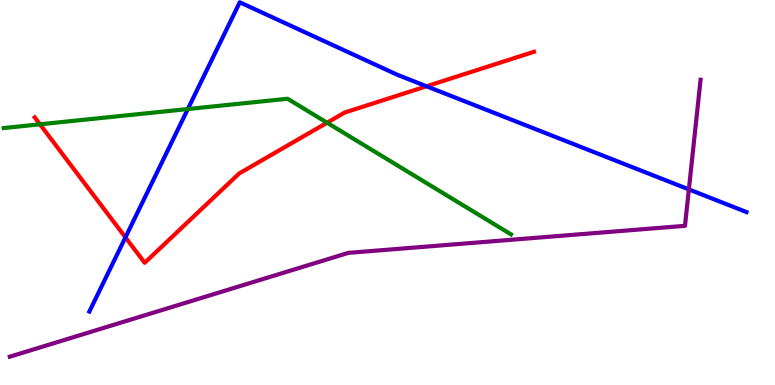[{'lines': ['blue', 'red'], 'intersections': [{'x': 1.62, 'y': 3.83}, {'x': 5.5, 'y': 7.76}]}, {'lines': ['green', 'red'], 'intersections': [{'x': 0.516, 'y': 6.77}, {'x': 4.22, 'y': 6.81}]}, {'lines': ['purple', 'red'], 'intersections': []}, {'lines': ['blue', 'green'], 'intersections': [{'x': 2.42, 'y': 7.17}]}, {'lines': ['blue', 'purple'], 'intersections': [{'x': 8.89, 'y': 5.08}]}, {'lines': ['green', 'purple'], 'intersections': []}]